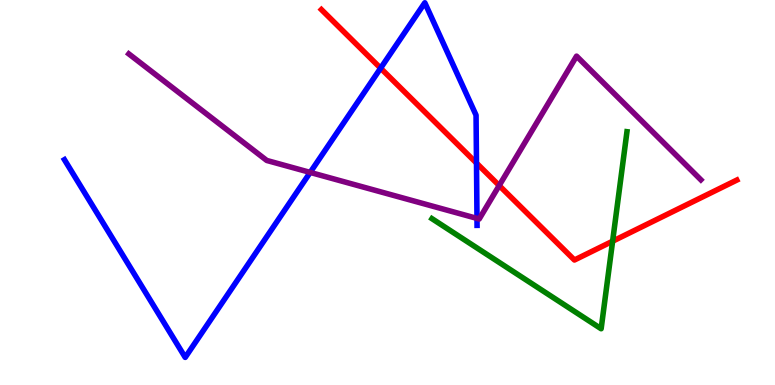[{'lines': ['blue', 'red'], 'intersections': [{'x': 4.91, 'y': 8.23}, {'x': 6.15, 'y': 5.76}]}, {'lines': ['green', 'red'], 'intersections': [{'x': 7.9, 'y': 3.73}]}, {'lines': ['purple', 'red'], 'intersections': [{'x': 6.44, 'y': 5.18}]}, {'lines': ['blue', 'green'], 'intersections': []}, {'lines': ['blue', 'purple'], 'intersections': [{'x': 4.0, 'y': 5.52}, {'x': 6.15, 'y': 4.33}]}, {'lines': ['green', 'purple'], 'intersections': []}]